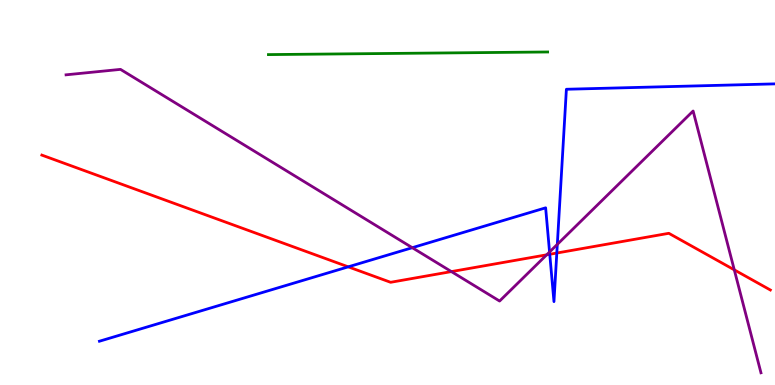[{'lines': ['blue', 'red'], 'intersections': [{'x': 4.49, 'y': 3.07}, {'x': 7.09, 'y': 3.4}, {'x': 7.18, 'y': 3.43}]}, {'lines': ['green', 'red'], 'intersections': []}, {'lines': ['purple', 'red'], 'intersections': [{'x': 5.82, 'y': 2.95}, {'x': 7.05, 'y': 3.38}, {'x': 9.47, 'y': 2.99}]}, {'lines': ['blue', 'green'], 'intersections': []}, {'lines': ['blue', 'purple'], 'intersections': [{'x': 5.32, 'y': 3.57}, {'x': 7.09, 'y': 3.45}, {'x': 7.19, 'y': 3.65}]}, {'lines': ['green', 'purple'], 'intersections': []}]